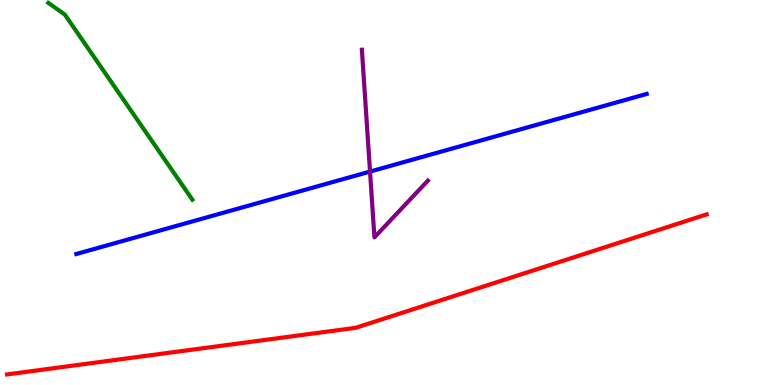[{'lines': ['blue', 'red'], 'intersections': []}, {'lines': ['green', 'red'], 'intersections': []}, {'lines': ['purple', 'red'], 'intersections': []}, {'lines': ['blue', 'green'], 'intersections': []}, {'lines': ['blue', 'purple'], 'intersections': [{'x': 4.77, 'y': 5.54}]}, {'lines': ['green', 'purple'], 'intersections': []}]